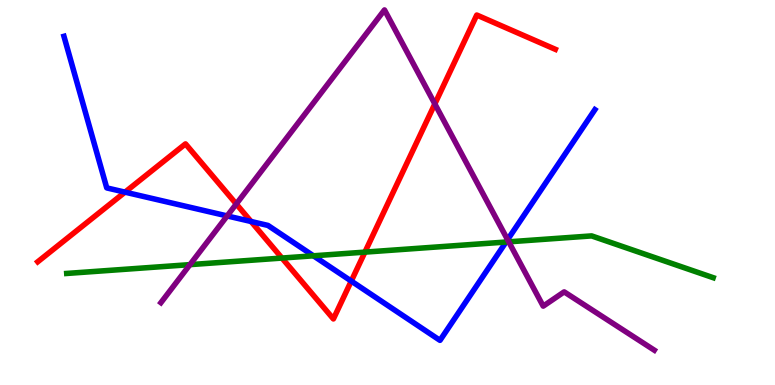[{'lines': ['blue', 'red'], 'intersections': [{'x': 1.61, 'y': 5.01}, {'x': 3.24, 'y': 4.25}, {'x': 4.53, 'y': 2.7}]}, {'lines': ['green', 'red'], 'intersections': [{'x': 3.64, 'y': 3.3}, {'x': 4.71, 'y': 3.45}]}, {'lines': ['purple', 'red'], 'intersections': [{'x': 3.05, 'y': 4.7}, {'x': 5.61, 'y': 7.3}]}, {'lines': ['blue', 'green'], 'intersections': [{'x': 4.04, 'y': 3.36}, {'x': 6.53, 'y': 3.71}]}, {'lines': ['blue', 'purple'], 'intersections': [{'x': 2.93, 'y': 4.39}, {'x': 6.55, 'y': 3.77}]}, {'lines': ['green', 'purple'], 'intersections': [{'x': 2.45, 'y': 3.13}, {'x': 6.56, 'y': 3.72}]}]